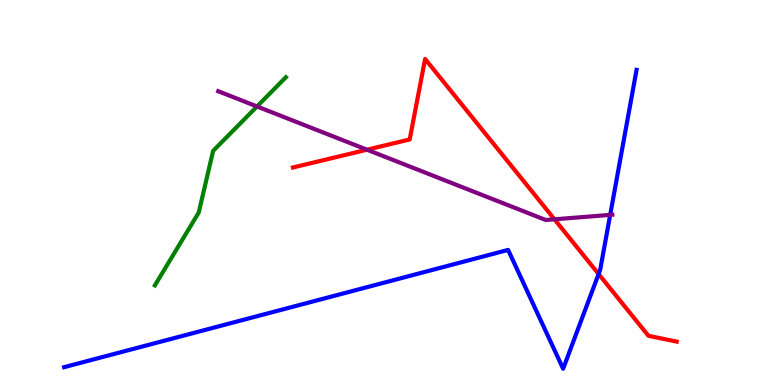[{'lines': ['blue', 'red'], 'intersections': [{'x': 7.72, 'y': 2.88}]}, {'lines': ['green', 'red'], 'intersections': []}, {'lines': ['purple', 'red'], 'intersections': [{'x': 4.74, 'y': 6.11}, {'x': 7.15, 'y': 4.3}]}, {'lines': ['blue', 'green'], 'intersections': []}, {'lines': ['blue', 'purple'], 'intersections': [{'x': 7.87, 'y': 4.42}]}, {'lines': ['green', 'purple'], 'intersections': [{'x': 3.32, 'y': 7.23}]}]